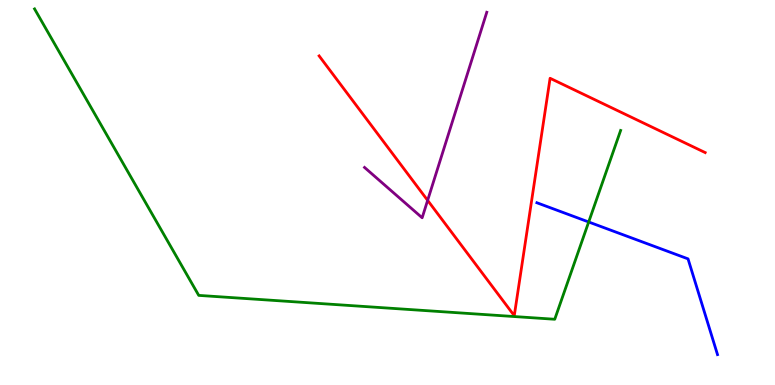[{'lines': ['blue', 'red'], 'intersections': []}, {'lines': ['green', 'red'], 'intersections': []}, {'lines': ['purple', 'red'], 'intersections': [{'x': 5.52, 'y': 4.8}]}, {'lines': ['blue', 'green'], 'intersections': [{'x': 7.6, 'y': 4.23}]}, {'lines': ['blue', 'purple'], 'intersections': []}, {'lines': ['green', 'purple'], 'intersections': []}]